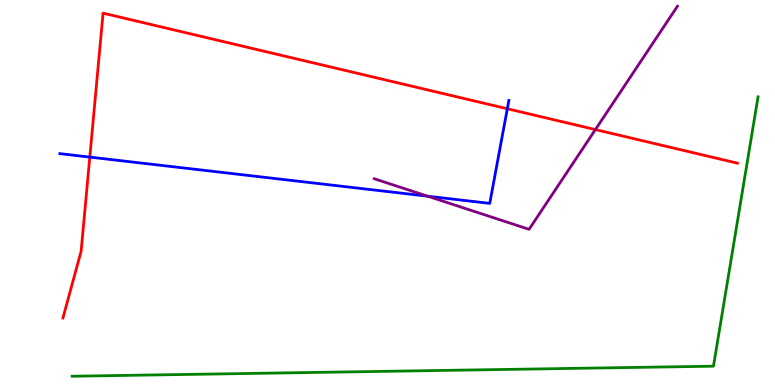[{'lines': ['blue', 'red'], 'intersections': [{'x': 1.16, 'y': 5.92}, {'x': 6.55, 'y': 7.18}]}, {'lines': ['green', 'red'], 'intersections': []}, {'lines': ['purple', 'red'], 'intersections': [{'x': 7.68, 'y': 6.63}]}, {'lines': ['blue', 'green'], 'intersections': []}, {'lines': ['blue', 'purple'], 'intersections': [{'x': 5.52, 'y': 4.9}]}, {'lines': ['green', 'purple'], 'intersections': []}]